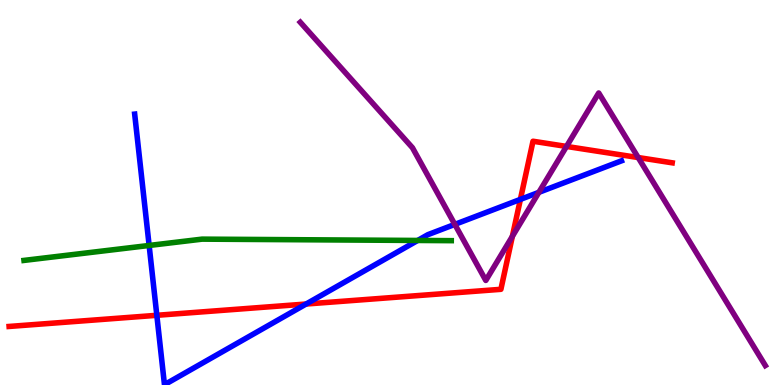[{'lines': ['blue', 'red'], 'intersections': [{'x': 2.02, 'y': 1.81}, {'x': 3.95, 'y': 2.1}, {'x': 6.71, 'y': 4.82}]}, {'lines': ['green', 'red'], 'intersections': []}, {'lines': ['purple', 'red'], 'intersections': [{'x': 6.61, 'y': 3.86}, {'x': 7.31, 'y': 6.2}, {'x': 8.23, 'y': 5.91}]}, {'lines': ['blue', 'green'], 'intersections': [{'x': 1.92, 'y': 3.62}, {'x': 5.39, 'y': 3.75}]}, {'lines': ['blue', 'purple'], 'intersections': [{'x': 5.87, 'y': 4.17}, {'x': 6.95, 'y': 5.0}]}, {'lines': ['green', 'purple'], 'intersections': []}]